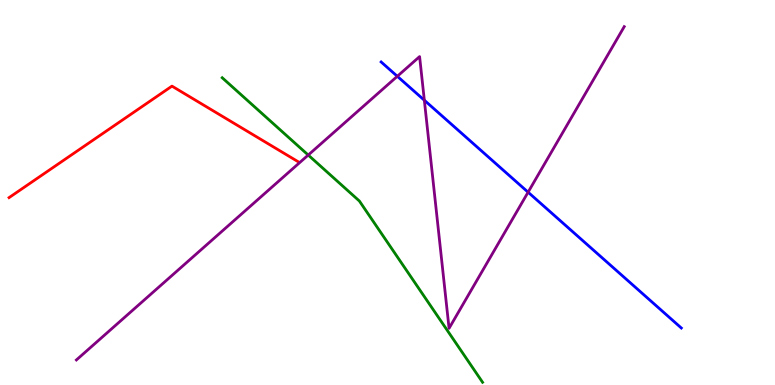[{'lines': ['blue', 'red'], 'intersections': []}, {'lines': ['green', 'red'], 'intersections': []}, {'lines': ['purple', 'red'], 'intersections': []}, {'lines': ['blue', 'green'], 'intersections': []}, {'lines': ['blue', 'purple'], 'intersections': [{'x': 5.13, 'y': 8.02}, {'x': 5.48, 'y': 7.4}, {'x': 6.81, 'y': 5.01}]}, {'lines': ['green', 'purple'], 'intersections': [{'x': 3.98, 'y': 5.97}]}]